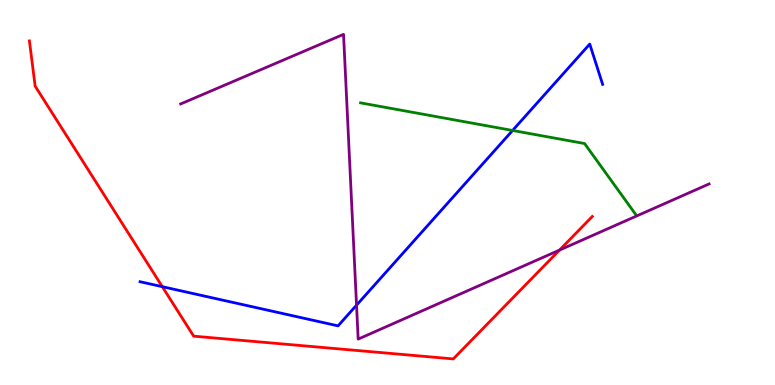[{'lines': ['blue', 'red'], 'intersections': [{'x': 2.09, 'y': 2.55}]}, {'lines': ['green', 'red'], 'intersections': []}, {'lines': ['purple', 'red'], 'intersections': [{'x': 7.22, 'y': 3.5}]}, {'lines': ['blue', 'green'], 'intersections': [{'x': 6.61, 'y': 6.61}]}, {'lines': ['blue', 'purple'], 'intersections': [{'x': 4.6, 'y': 2.07}]}, {'lines': ['green', 'purple'], 'intersections': []}]